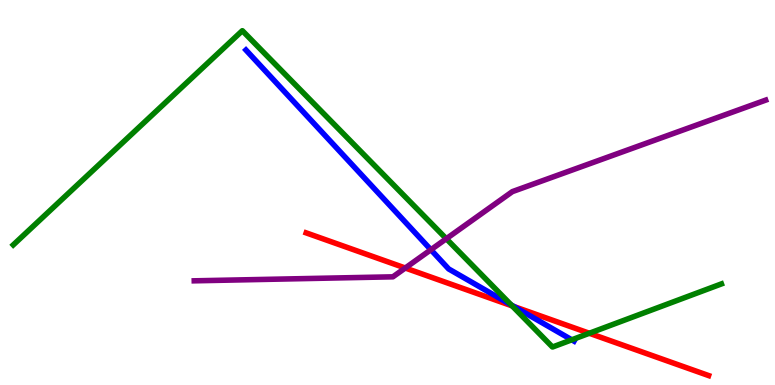[{'lines': ['blue', 'red'], 'intersections': [{'x': 6.63, 'y': 2.04}]}, {'lines': ['green', 'red'], 'intersections': [{'x': 6.61, 'y': 2.05}, {'x': 7.6, 'y': 1.34}]}, {'lines': ['purple', 'red'], 'intersections': [{'x': 5.23, 'y': 3.04}]}, {'lines': ['blue', 'green'], 'intersections': [{'x': 6.6, 'y': 2.08}, {'x': 7.38, 'y': 1.17}]}, {'lines': ['blue', 'purple'], 'intersections': [{'x': 5.56, 'y': 3.51}]}, {'lines': ['green', 'purple'], 'intersections': [{'x': 5.76, 'y': 3.8}]}]